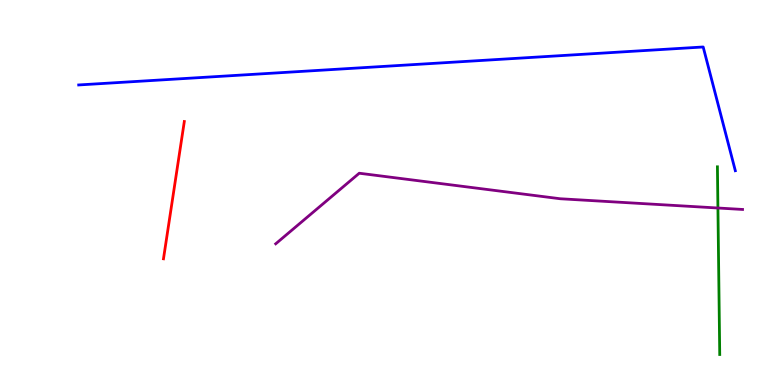[{'lines': ['blue', 'red'], 'intersections': []}, {'lines': ['green', 'red'], 'intersections': []}, {'lines': ['purple', 'red'], 'intersections': []}, {'lines': ['blue', 'green'], 'intersections': []}, {'lines': ['blue', 'purple'], 'intersections': []}, {'lines': ['green', 'purple'], 'intersections': [{'x': 9.26, 'y': 4.6}]}]